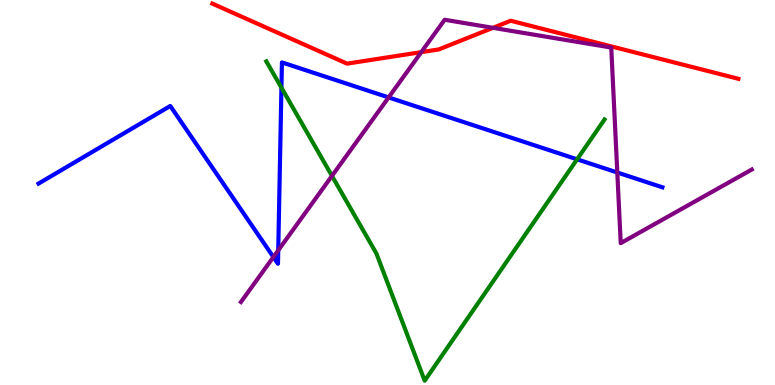[{'lines': ['blue', 'red'], 'intersections': []}, {'lines': ['green', 'red'], 'intersections': []}, {'lines': ['purple', 'red'], 'intersections': [{'x': 5.44, 'y': 8.65}, {'x': 6.36, 'y': 9.28}]}, {'lines': ['blue', 'green'], 'intersections': [{'x': 3.63, 'y': 7.72}, {'x': 7.45, 'y': 5.86}]}, {'lines': ['blue', 'purple'], 'intersections': [{'x': 3.53, 'y': 3.32}, {'x': 3.59, 'y': 3.5}, {'x': 5.01, 'y': 7.47}, {'x': 7.97, 'y': 5.52}]}, {'lines': ['green', 'purple'], 'intersections': [{'x': 4.28, 'y': 5.43}]}]